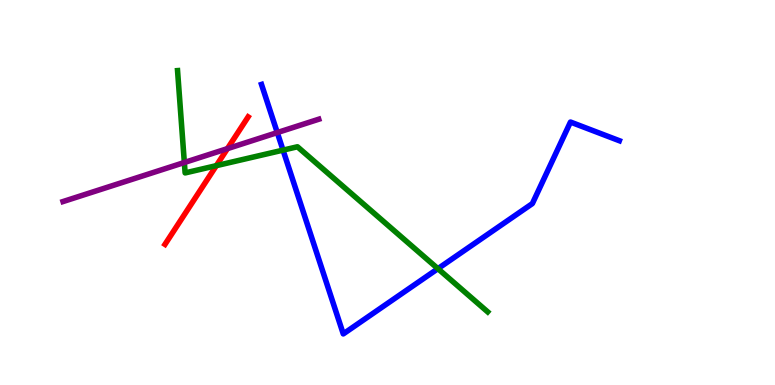[{'lines': ['blue', 'red'], 'intersections': []}, {'lines': ['green', 'red'], 'intersections': [{'x': 2.79, 'y': 5.7}]}, {'lines': ['purple', 'red'], 'intersections': [{'x': 2.93, 'y': 6.14}]}, {'lines': ['blue', 'green'], 'intersections': [{'x': 3.65, 'y': 6.1}, {'x': 5.65, 'y': 3.02}]}, {'lines': ['blue', 'purple'], 'intersections': [{'x': 3.58, 'y': 6.56}]}, {'lines': ['green', 'purple'], 'intersections': [{'x': 2.38, 'y': 5.78}]}]